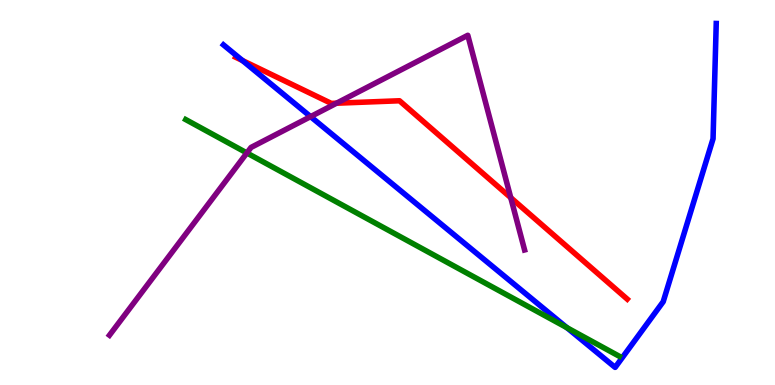[{'lines': ['blue', 'red'], 'intersections': [{'x': 3.13, 'y': 8.43}]}, {'lines': ['green', 'red'], 'intersections': []}, {'lines': ['purple', 'red'], 'intersections': [{'x': 4.34, 'y': 7.32}, {'x': 6.59, 'y': 4.87}]}, {'lines': ['blue', 'green'], 'intersections': [{'x': 7.31, 'y': 1.49}]}, {'lines': ['blue', 'purple'], 'intersections': [{'x': 4.01, 'y': 6.97}]}, {'lines': ['green', 'purple'], 'intersections': [{'x': 3.19, 'y': 6.03}]}]